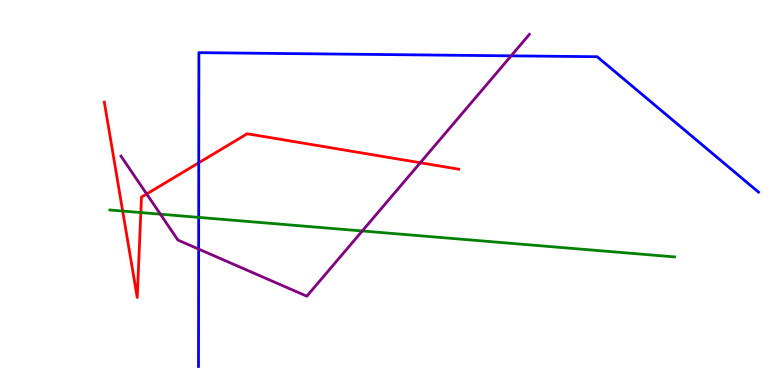[{'lines': ['blue', 'red'], 'intersections': [{'x': 2.56, 'y': 5.77}]}, {'lines': ['green', 'red'], 'intersections': [{'x': 1.58, 'y': 4.52}, {'x': 1.82, 'y': 4.48}]}, {'lines': ['purple', 'red'], 'intersections': [{'x': 1.89, 'y': 4.96}, {'x': 5.42, 'y': 5.77}]}, {'lines': ['blue', 'green'], 'intersections': [{'x': 2.56, 'y': 4.35}]}, {'lines': ['blue', 'purple'], 'intersections': [{'x': 2.56, 'y': 3.53}, {'x': 6.6, 'y': 8.55}]}, {'lines': ['green', 'purple'], 'intersections': [{'x': 2.07, 'y': 4.44}, {'x': 4.67, 'y': 4.0}]}]